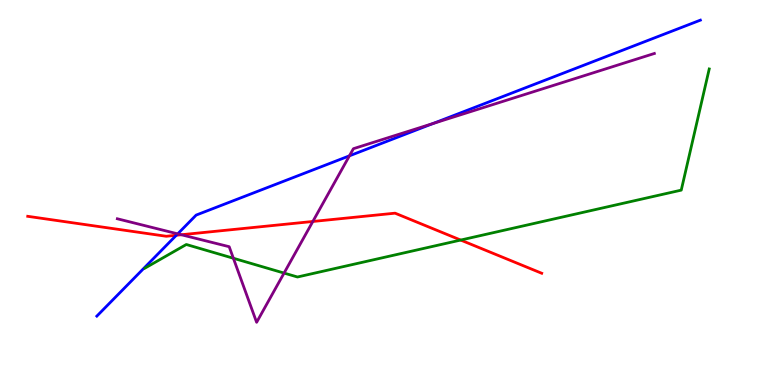[{'lines': ['blue', 'red'], 'intersections': [{'x': 2.28, 'y': 3.89}]}, {'lines': ['green', 'red'], 'intersections': [{'x': 5.94, 'y': 3.76}]}, {'lines': ['purple', 'red'], 'intersections': [{'x': 2.34, 'y': 3.9}, {'x': 4.04, 'y': 4.25}]}, {'lines': ['blue', 'green'], 'intersections': []}, {'lines': ['blue', 'purple'], 'intersections': [{'x': 2.29, 'y': 3.93}, {'x': 4.51, 'y': 5.95}, {'x': 5.59, 'y': 6.79}]}, {'lines': ['green', 'purple'], 'intersections': [{'x': 3.01, 'y': 3.29}, {'x': 3.67, 'y': 2.91}]}]